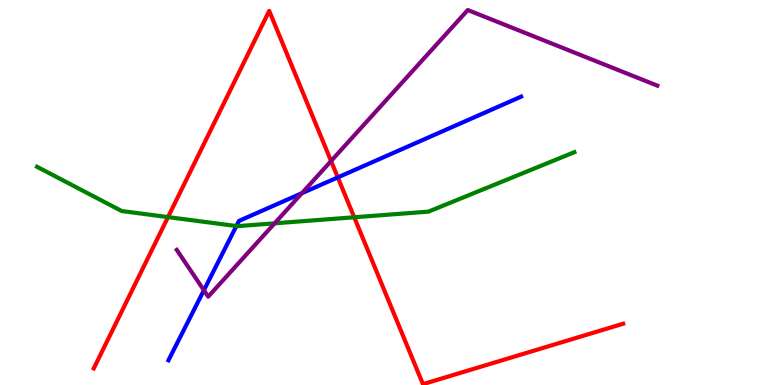[{'lines': ['blue', 'red'], 'intersections': [{'x': 4.36, 'y': 5.39}]}, {'lines': ['green', 'red'], 'intersections': [{'x': 2.17, 'y': 4.36}, {'x': 4.57, 'y': 4.36}]}, {'lines': ['purple', 'red'], 'intersections': [{'x': 4.27, 'y': 5.82}]}, {'lines': ['blue', 'green'], 'intersections': [{'x': 3.05, 'y': 4.13}]}, {'lines': ['blue', 'purple'], 'intersections': [{'x': 2.63, 'y': 2.46}, {'x': 3.9, 'y': 4.98}]}, {'lines': ['green', 'purple'], 'intersections': [{'x': 3.54, 'y': 4.2}]}]